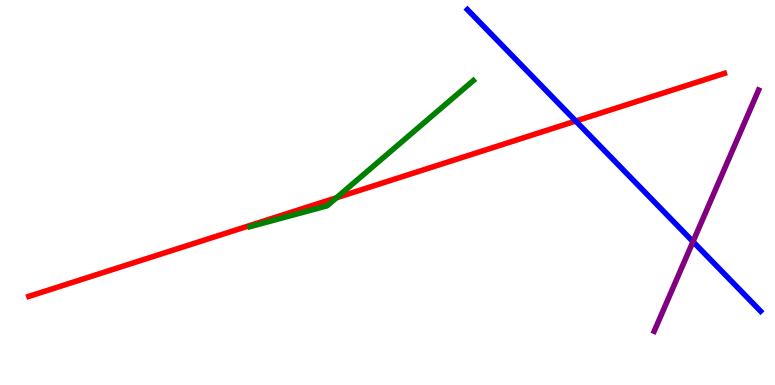[{'lines': ['blue', 'red'], 'intersections': [{'x': 7.43, 'y': 6.86}]}, {'lines': ['green', 'red'], 'intersections': [{'x': 4.34, 'y': 4.86}]}, {'lines': ['purple', 'red'], 'intersections': []}, {'lines': ['blue', 'green'], 'intersections': []}, {'lines': ['blue', 'purple'], 'intersections': [{'x': 8.94, 'y': 3.72}]}, {'lines': ['green', 'purple'], 'intersections': []}]